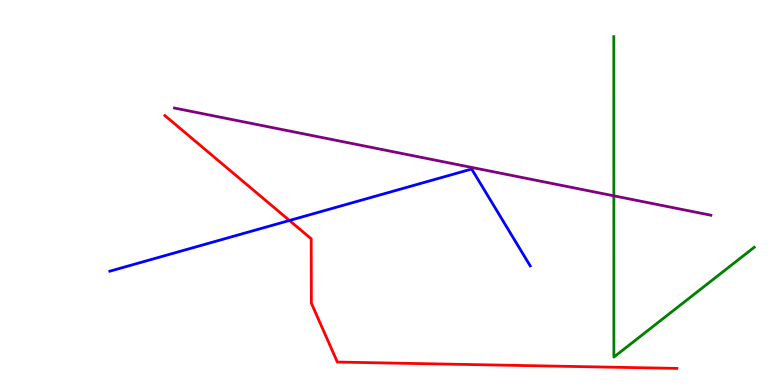[{'lines': ['blue', 'red'], 'intersections': [{'x': 3.73, 'y': 4.27}]}, {'lines': ['green', 'red'], 'intersections': []}, {'lines': ['purple', 'red'], 'intersections': []}, {'lines': ['blue', 'green'], 'intersections': []}, {'lines': ['blue', 'purple'], 'intersections': []}, {'lines': ['green', 'purple'], 'intersections': [{'x': 7.92, 'y': 4.91}]}]